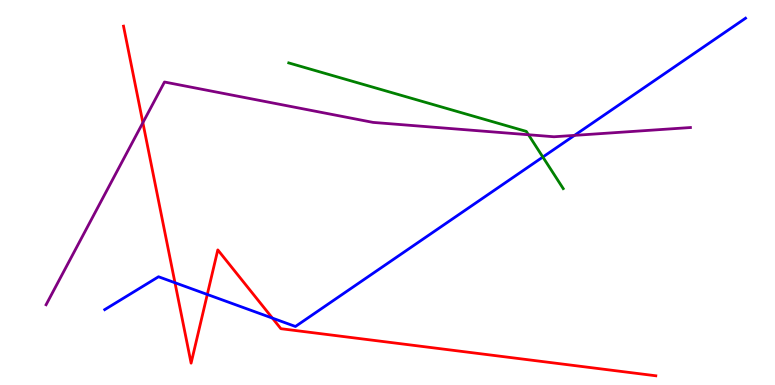[{'lines': ['blue', 'red'], 'intersections': [{'x': 2.26, 'y': 2.66}, {'x': 2.67, 'y': 2.35}, {'x': 3.51, 'y': 1.74}]}, {'lines': ['green', 'red'], 'intersections': []}, {'lines': ['purple', 'red'], 'intersections': [{'x': 1.84, 'y': 6.81}]}, {'lines': ['blue', 'green'], 'intersections': [{'x': 7.0, 'y': 5.92}]}, {'lines': ['blue', 'purple'], 'intersections': [{'x': 7.41, 'y': 6.48}]}, {'lines': ['green', 'purple'], 'intersections': [{'x': 6.82, 'y': 6.5}]}]